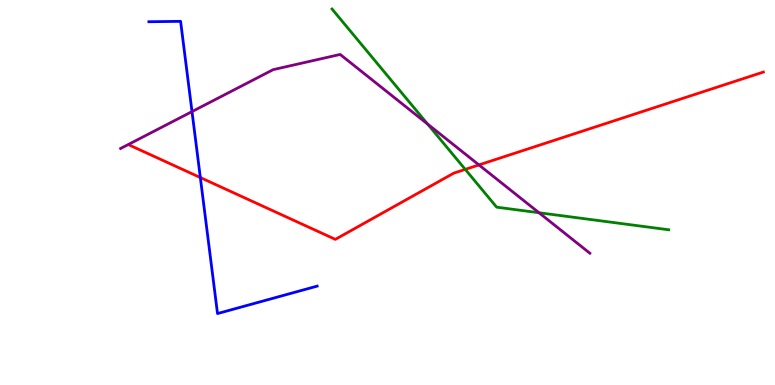[{'lines': ['blue', 'red'], 'intersections': [{'x': 2.58, 'y': 5.39}]}, {'lines': ['green', 'red'], 'intersections': [{'x': 6.0, 'y': 5.6}]}, {'lines': ['purple', 'red'], 'intersections': [{'x': 6.18, 'y': 5.72}]}, {'lines': ['blue', 'green'], 'intersections': []}, {'lines': ['blue', 'purple'], 'intersections': [{'x': 2.48, 'y': 7.1}]}, {'lines': ['green', 'purple'], 'intersections': [{'x': 5.52, 'y': 6.78}, {'x': 6.95, 'y': 4.47}]}]